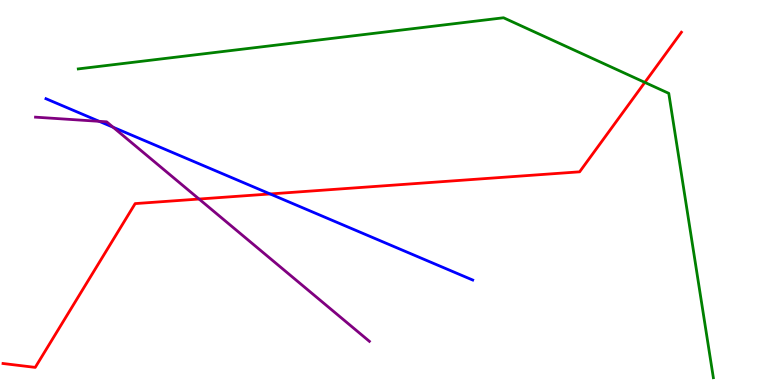[{'lines': ['blue', 'red'], 'intersections': [{'x': 3.49, 'y': 4.96}]}, {'lines': ['green', 'red'], 'intersections': [{'x': 8.32, 'y': 7.86}]}, {'lines': ['purple', 'red'], 'intersections': [{'x': 2.57, 'y': 4.83}]}, {'lines': ['blue', 'green'], 'intersections': []}, {'lines': ['blue', 'purple'], 'intersections': [{'x': 1.28, 'y': 6.85}, {'x': 1.46, 'y': 6.7}]}, {'lines': ['green', 'purple'], 'intersections': []}]